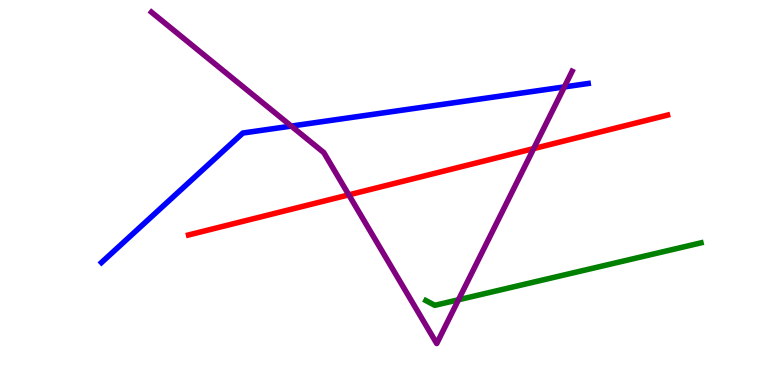[{'lines': ['blue', 'red'], 'intersections': []}, {'lines': ['green', 'red'], 'intersections': []}, {'lines': ['purple', 'red'], 'intersections': [{'x': 4.5, 'y': 4.94}, {'x': 6.89, 'y': 6.14}]}, {'lines': ['blue', 'green'], 'intersections': []}, {'lines': ['blue', 'purple'], 'intersections': [{'x': 3.76, 'y': 6.73}, {'x': 7.28, 'y': 7.74}]}, {'lines': ['green', 'purple'], 'intersections': [{'x': 5.92, 'y': 2.21}]}]